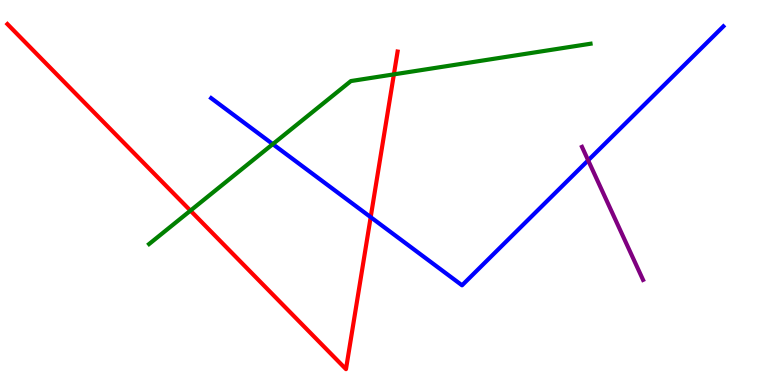[{'lines': ['blue', 'red'], 'intersections': [{'x': 4.78, 'y': 4.36}]}, {'lines': ['green', 'red'], 'intersections': [{'x': 2.46, 'y': 4.53}, {'x': 5.08, 'y': 8.07}]}, {'lines': ['purple', 'red'], 'intersections': []}, {'lines': ['blue', 'green'], 'intersections': [{'x': 3.52, 'y': 6.26}]}, {'lines': ['blue', 'purple'], 'intersections': [{'x': 7.59, 'y': 5.84}]}, {'lines': ['green', 'purple'], 'intersections': []}]